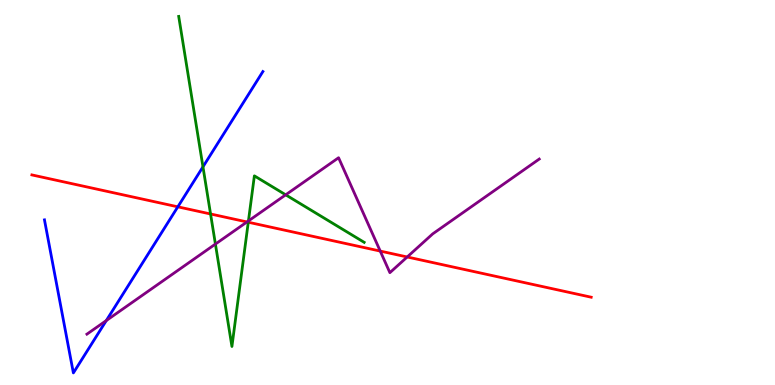[{'lines': ['blue', 'red'], 'intersections': [{'x': 2.29, 'y': 4.63}]}, {'lines': ['green', 'red'], 'intersections': [{'x': 2.72, 'y': 4.44}, {'x': 3.2, 'y': 4.23}]}, {'lines': ['purple', 'red'], 'intersections': [{'x': 3.19, 'y': 4.24}, {'x': 4.91, 'y': 3.48}, {'x': 5.25, 'y': 3.33}]}, {'lines': ['blue', 'green'], 'intersections': [{'x': 2.62, 'y': 5.67}]}, {'lines': ['blue', 'purple'], 'intersections': [{'x': 1.37, 'y': 1.67}]}, {'lines': ['green', 'purple'], 'intersections': [{'x': 2.78, 'y': 3.66}, {'x': 3.21, 'y': 4.26}, {'x': 3.69, 'y': 4.94}]}]